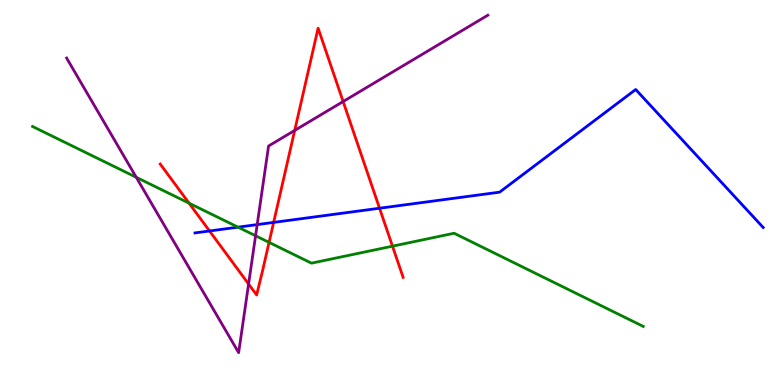[{'lines': ['blue', 'red'], 'intersections': [{'x': 2.7, 'y': 4.0}, {'x': 3.53, 'y': 4.22}, {'x': 4.9, 'y': 4.59}]}, {'lines': ['green', 'red'], 'intersections': [{'x': 2.44, 'y': 4.72}, {'x': 3.47, 'y': 3.7}, {'x': 5.06, 'y': 3.61}]}, {'lines': ['purple', 'red'], 'intersections': [{'x': 3.21, 'y': 2.62}, {'x': 3.8, 'y': 6.61}, {'x': 4.43, 'y': 7.36}]}, {'lines': ['blue', 'green'], 'intersections': [{'x': 3.07, 'y': 4.1}]}, {'lines': ['blue', 'purple'], 'intersections': [{'x': 3.32, 'y': 4.17}]}, {'lines': ['green', 'purple'], 'intersections': [{'x': 1.76, 'y': 5.39}, {'x': 3.3, 'y': 3.88}]}]